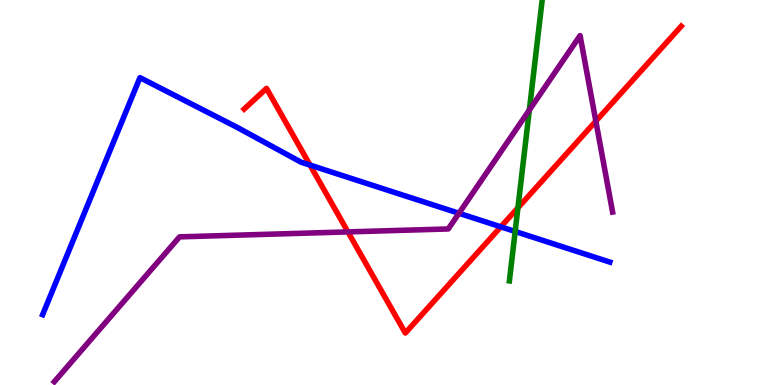[{'lines': ['blue', 'red'], 'intersections': [{'x': 4.0, 'y': 5.71}, {'x': 6.46, 'y': 4.11}]}, {'lines': ['green', 'red'], 'intersections': [{'x': 6.68, 'y': 4.6}]}, {'lines': ['purple', 'red'], 'intersections': [{'x': 4.49, 'y': 3.98}, {'x': 7.69, 'y': 6.85}]}, {'lines': ['blue', 'green'], 'intersections': [{'x': 6.65, 'y': 3.99}]}, {'lines': ['blue', 'purple'], 'intersections': [{'x': 5.92, 'y': 4.46}]}, {'lines': ['green', 'purple'], 'intersections': [{'x': 6.83, 'y': 7.14}]}]